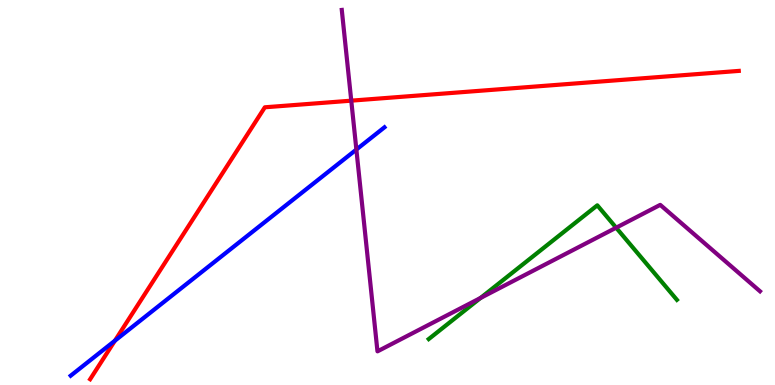[{'lines': ['blue', 'red'], 'intersections': [{'x': 1.48, 'y': 1.15}]}, {'lines': ['green', 'red'], 'intersections': []}, {'lines': ['purple', 'red'], 'intersections': [{'x': 4.53, 'y': 7.39}]}, {'lines': ['blue', 'green'], 'intersections': []}, {'lines': ['blue', 'purple'], 'intersections': [{'x': 4.6, 'y': 6.12}]}, {'lines': ['green', 'purple'], 'intersections': [{'x': 6.2, 'y': 2.26}, {'x': 7.95, 'y': 4.09}]}]